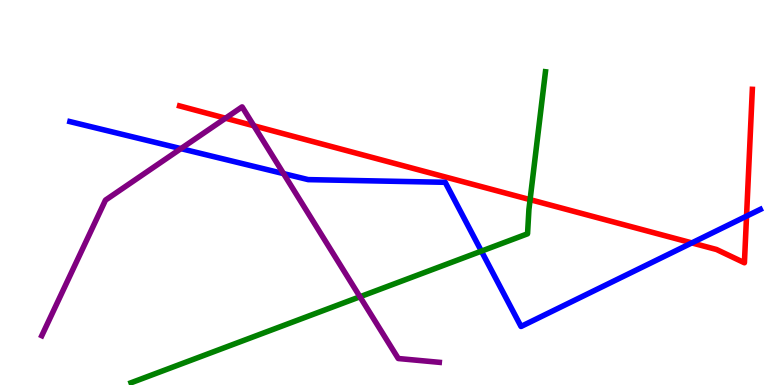[{'lines': ['blue', 'red'], 'intersections': [{'x': 8.93, 'y': 3.69}, {'x': 9.63, 'y': 4.39}]}, {'lines': ['green', 'red'], 'intersections': [{'x': 6.84, 'y': 4.81}]}, {'lines': ['purple', 'red'], 'intersections': [{'x': 2.91, 'y': 6.93}, {'x': 3.28, 'y': 6.73}]}, {'lines': ['blue', 'green'], 'intersections': [{'x': 6.21, 'y': 3.48}]}, {'lines': ['blue', 'purple'], 'intersections': [{'x': 2.33, 'y': 6.14}, {'x': 3.66, 'y': 5.49}]}, {'lines': ['green', 'purple'], 'intersections': [{'x': 4.64, 'y': 2.29}]}]